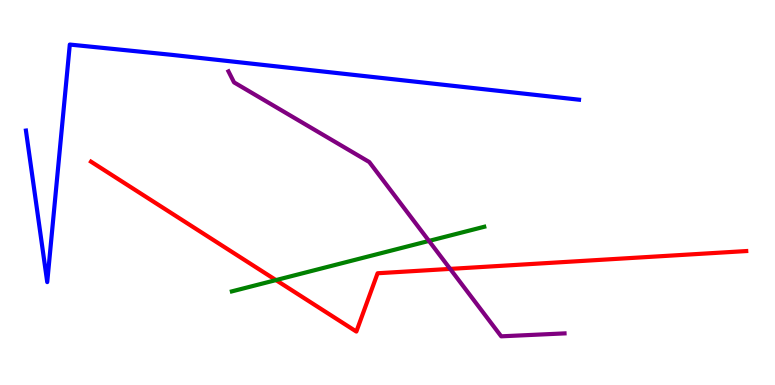[{'lines': ['blue', 'red'], 'intersections': []}, {'lines': ['green', 'red'], 'intersections': [{'x': 3.56, 'y': 2.72}]}, {'lines': ['purple', 'red'], 'intersections': [{'x': 5.81, 'y': 3.02}]}, {'lines': ['blue', 'green'], 'intersections': []}, {'lines': ['blue', 'purple'], 'intersections': []}, {'lines': ['green', 'purple'], 'intersections': [{'x': 5.54, 'y': 3.74}]}]